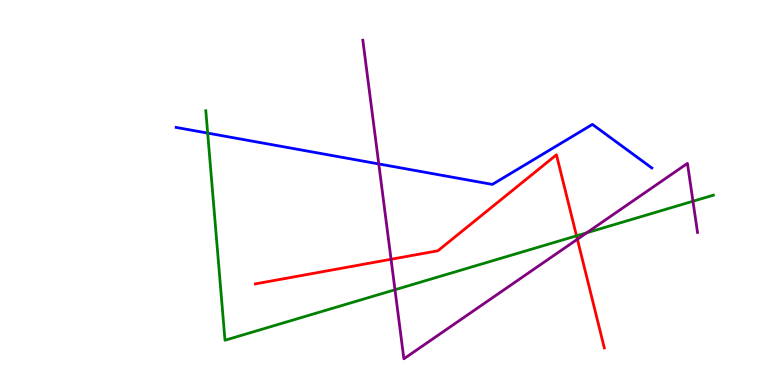[{'lines': ['blue', 'red'], 'intersections': []}, {'lines': ['green', 'red'], 'intersections': [{'x': 7.44, 'y': 3.87}]}, {'lines': ['purple', 'red'], 'intersections': [{'x': 5.05, 'y': 3.27}, {'x': 7.45, 'y': 3.79}]}, {'lines': ['blue', 'green'], 'intersections': [{'x': 2.68, 'y': 6.54}]}, {'lines': ['blue', 'purple'], 'intersections': [{'x': 4.89, 'y': 5.74}]}, {'lines': ['green', 'purple'], 'intersections': [{'x': 5.1, 'y': 2.47}, {'x': 7.57, 'y': 3.95}, {'x': 8.94, 'y': 4.77}]}]